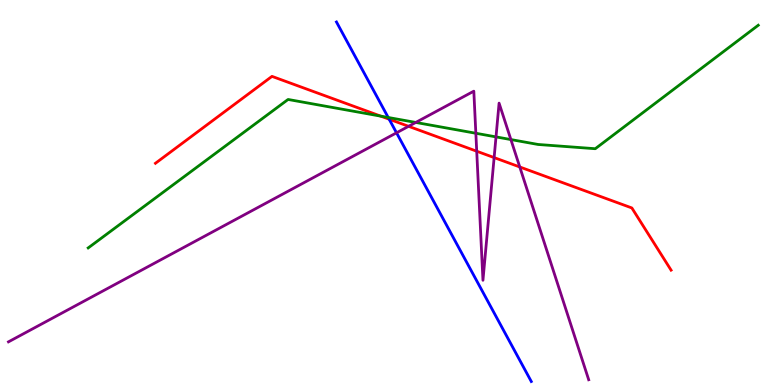[{'lines': ['blue', 'red'], 'intersections': [{'x': 5.02, 'y': 6.9}]}, {'lines': ['green', 'red'], 'intersections': [{'x': 4.91, 'y': 6.98}]}, {'lines': ['purple', 'red'], 'intersections': [{'x': 5.27, 'y': 6.72}, {'x': 6.15, 'y': 6.07}, {'x': 6.38, 'y': 5.91}, {'x': 6.71, 'y': 5.66}]}, {'lines': ['blue', 'green'], 'intersections': [{'x': 5.01, 'y': 6.95}]}, {'lines': ['blue', 'purple'], 'intersections': [{'x': 5.12, 'y': 6.55}]}, {'lines': ['green', 'purple'], 'intersections': [{'x': 5.36, 'y': 6.82}, {'x': 6.14, 'y': 6.54}, {'x': 6.4, 'y': 6.44}, {'x': 6.59, 'y': 6.37}]}]